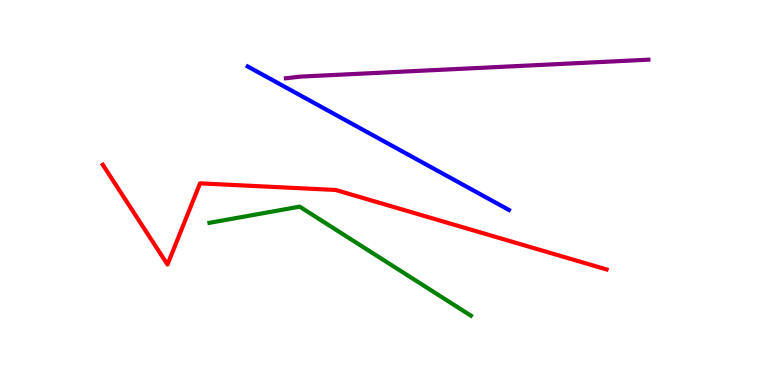[{'lines': ['blue', 'red'], 'intersections': []}, {'lines': ['green', 'red'], 'intersections': []}, {'lines': ['purple', 'red'], 'intersections': []}, {'lines': ['blue', 'green'], 'intersections': []}, {'lines': ['blue', 'purple'], 'intersections': []}, {'lines': ['green', 'purple'], 'intersections': []}]